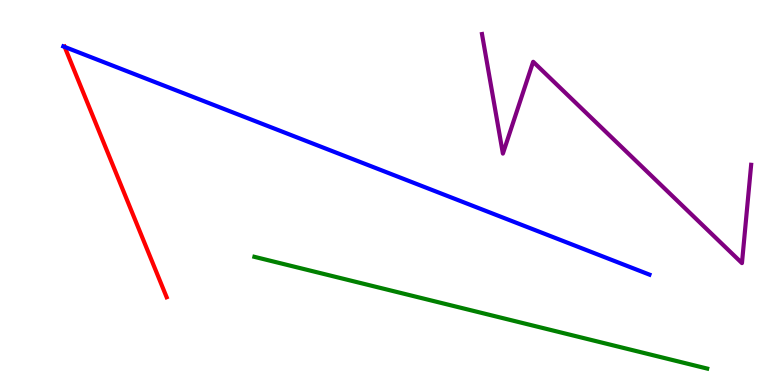[{'lines': ['blue', 'red'], 'intersections': [{'x': 0.835, 'y': 8.78}]}, {'lines': ['green', 'red'], 'intersections': []}, {'lines': ['purple', 'red'], 'intersections': []}, {'lines': ['blue', 'green'], 'intersections': []}, {'lines': ['blue', 'purple'], 'intersections': []}, {'lines': ['green', 'purple'], 'intersections': []}]